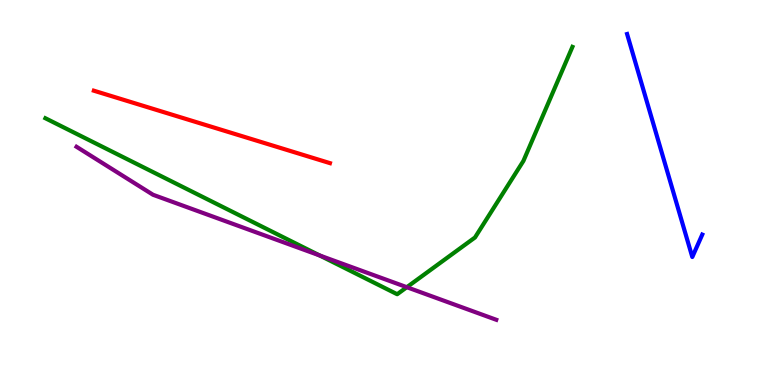[{'lines': ['blue', 'red'], 'intersections': []}, {'lines': ['green', 'red'], 'intersections': []}, {'lines': ['purple', 'red'], 'intersections': []}, {'lines': ['blue', 'green'], 'intersections': []}, {'lines': ['blue', 'purple'], 'intersections': []}, {'lines': ['green', 'purple'], 'intersections': [{'x': 4.13, 'y': 3.36}, {'x': 5.25, 'y': 2.54}]}]